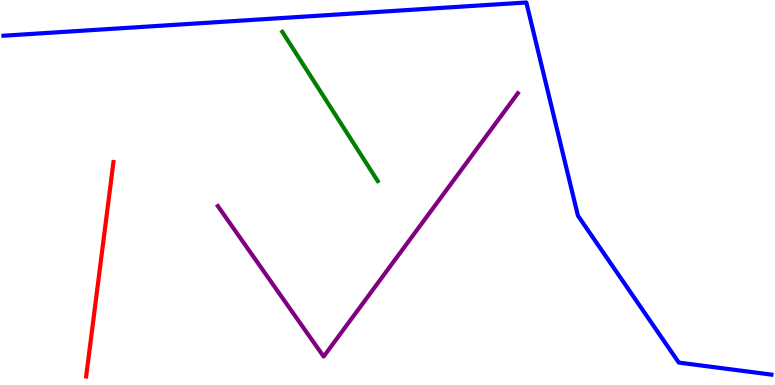[{'lines': ['blue', 'red'], 'intersections': []}, {'lines': ['green', 'red'], 'intersections': []}, {'lines': ['purple', 'red'], 'intersections': []}, {'lines': ['blue', 'green'], 'intersections': []}, {'lines': ['blue', 'purple'], 'intersections': []}, {'lines': ['green', 'purple'], 'intersections': []}]